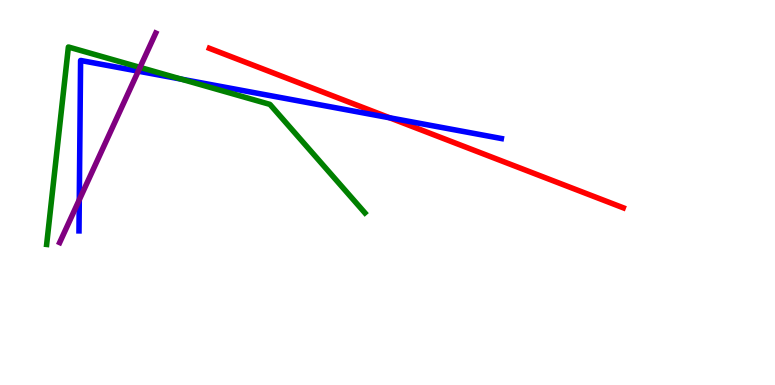[{'lines': ['blue', 'red'], 'intersections': [{'x': 5.03, 'y': 6.94}]}, {'lines': ['green', 'red'], 'intersections': []}, {'lines': ['purple', 'red'], 'intersections': []}, {'lines': ['blue', 'green'], 'intersections': [{'x': 2.34, 'y': 7.94}]}, {'lines': ['blue', 'purple'], 'intersections': [{'x': 1.02, 'y': 4.81}, {'x': 1.78, 'y': 8.15}]}, {'lines': ['green', 'purple'], 'intersections': [{'x': 1.81, 'y': 8.25}]}]